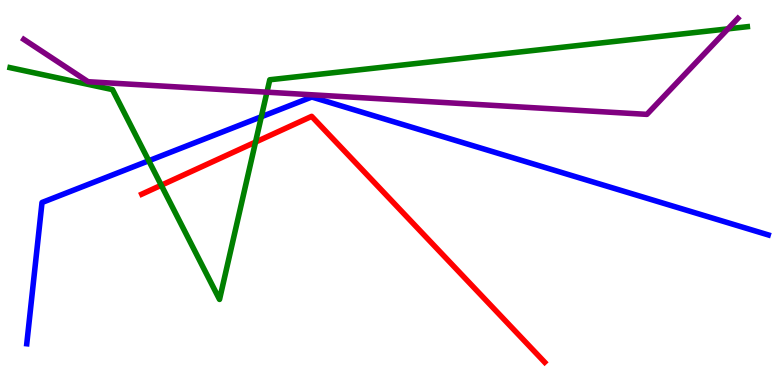[{'lines': ['blue', 'red'], 'intersections': []}, {'lines': ['green', 'red'], 'intersections': [{'x': 2.08, 'y': 5.19}, {'x': 3.3, 'y': 6.31}]}, {'lines': ['purple', 'red'], 'intersections': []}, {'lines': ['blue', 'green'], 'intersections': [{'x': 1.92, 'y': 5.82}, {'x': 3.37, 'y': 6.97}]}, {'lines': ['blue', 'purple'], 'intersections': []}, {'lines': ['green', 'purple'], 'intersections': [{'x': 3.44, 'y': 7.61}, {'x': 9.39, 'y': 9.25}]}]